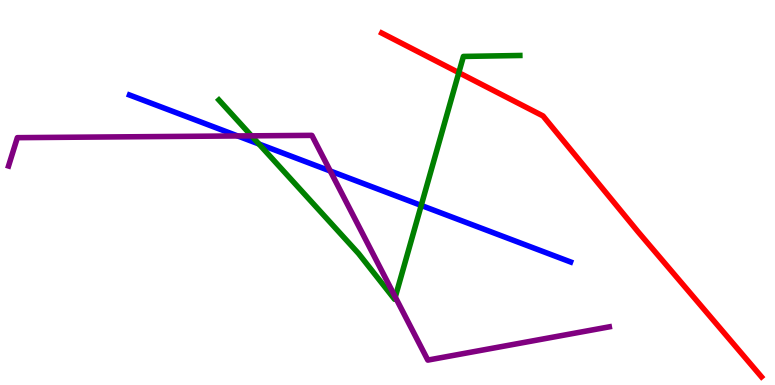[{'lines': ['blue', 'red'], 'intersections': []}, {'lines': ['green', 'red'], 'intersections': [{'x': 5.92, 'y': 8.11}]}, {'lines': ['purple', 'red'], 'intersections': []}, {'lines': ['blue', 'green'], 'intersections': [{'x': 3.34, 'y': 6.26}, {'x': 5.44, 'y': 4.66}]}, {'lines': ['blue', 'purple'], 'intersections': [{'x': 3.07, 'y': 6.47}, {'x': 4.26, 'y': 5.56}]}, {'lines': ['green', 'purple'], 'intersections': [{'x': 3.25, 'y': 6.47}, {'x': 5.1, 'y': 2.29}]}]